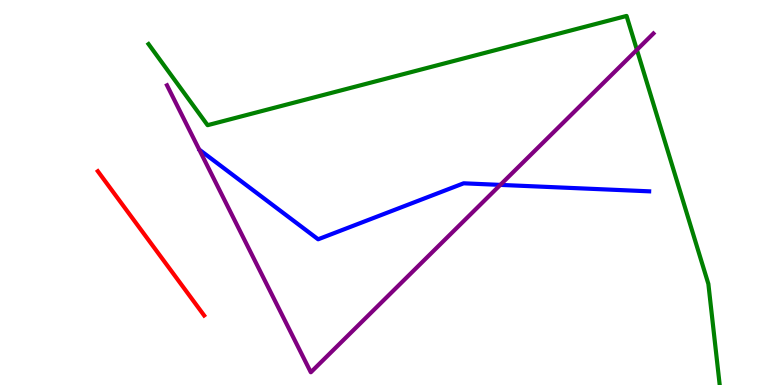[{'lines': ['blue', 'red'], 'intersections': []}, {'lines': ['green', 'red'], 'intersections': []}, {'lines': ['purple', 'red'], 'intersections': []}, {'lines': ['blue', 'green'], 'intersections': []}, {'lines': ['blue', 'purple'], 'intersections': [{'x': 6.46, 'y': 5.2}]}, {'lines': ['green', 'purple'], 'intersections': [{'x': 8.22, 'y': 8.71}]}]